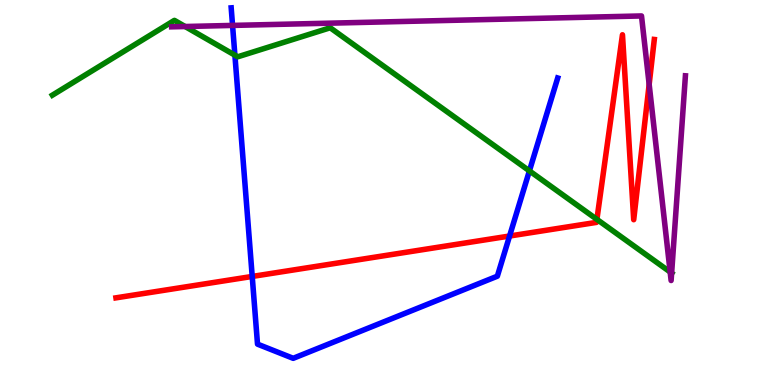[{'lines': ['blue', 'red'], 'intersections': [{'x': 3.25, 'y': 2.82}, {'x': 6.58, 'y': 3.87}]}, {'lines': ['green', 'red'], 'intersections': [{'x': 7.7, 'y': 4.3}]}, {'lines': ['purple', 'red'], 'intersections': [{'x': 8.38, 'y': 7.81}]}, {'lines': ['blue', 'green'], 'intersections': [{'x': 3.03, 'y': 8.57}, {'x': 6.83, 'y': 5.56}]}, {'lines': ['blue', 'purple'], 'intersections': [{'x': 3.0, 'y': 9.34}]}, {'lines': ['green', 'purple'], 'intersections': [{'x': 2.39, 'y': 9.31}, {'x': 8.65, 'y': 2.93}, {'x': 8.67, 'y': 2.91}]}]